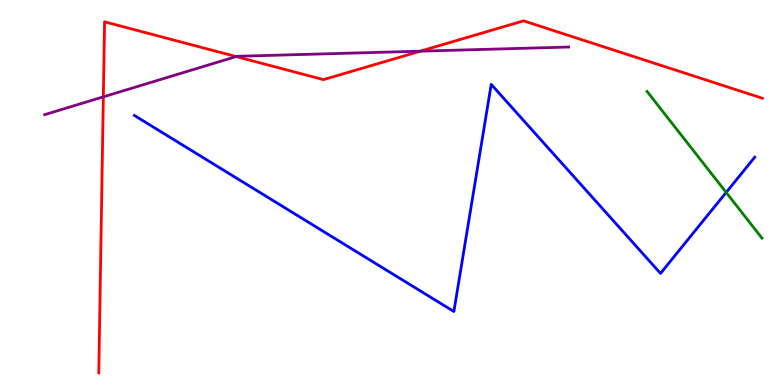[{'lines': ['blue', 'red'], 'intersections': []}, {'lines': ['green', 'red'], 'intersections': []}, {'lines': ['purple', 'red'], 'intersections': [{'x': 1.33, 'y': 7.48}, {'x': 3.05, 'y': 8.53}, {'x': 5.42, 'y': 8.67}]}, {'lines': ['blue', 'green'], 'intersections': [{'x': 9.37, 'y': 5.0}]}, {'lines': ['blue', 'purple'], 'intersections': []}, {'lines': ['green', 'purple'], 'intersections': []}]